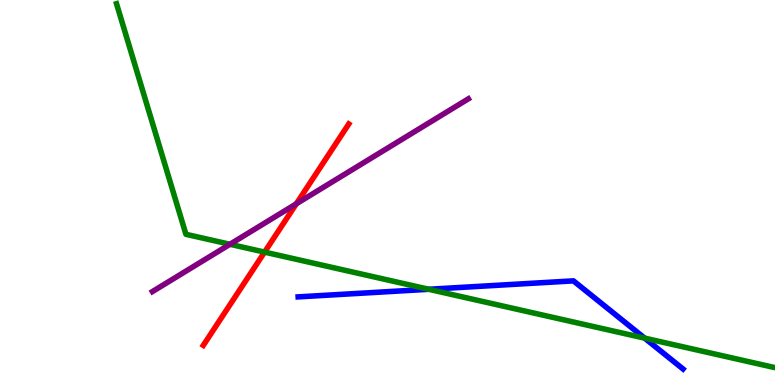[{'lines': ['blue', 'red'], 'intersections': []}, {'lines': ['green', 'red'], 'intersections': [{'x': 3.41, 'y': 3.45}]}, {'lines': ['purple', 'red'], 'intersections': [{'x': 3.82, 'y': 4.71}]}, {'lines': ['blue', 'green'], 'intersections': [{'x': 5.53, 'y': 2.49}, {'x': 8.32, 'y': 1.22}]}, {'lines': ['blue', 'purple'], 'intersections': []}, {'lines': ['green', 'purple'], 'intersections': [{'x': 2.97, 'y': 3.66}]}]